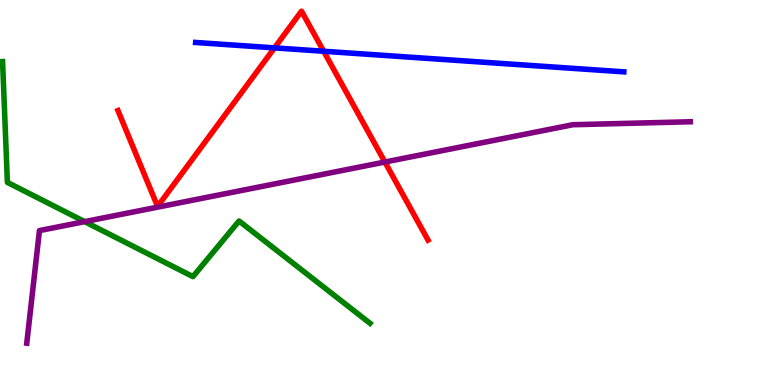[{'lines': ['blue', 'red'], 'intersections': [{'x': 3.54, 'y': 8.76}, {'x': 4.18, 'y': 8.67}]}, {'lines': ['green', 'red'], 'intersections': []}, {'lines': ['purple', 'red'], 'intersections': [{'x': 4.97, 'y': 5.79}]}, {'lines': ['blue', 'green'], 'intersections': []}, {'lines': ['blue', 'purple'], 'intersections': []}, {'lines': ['green', 'purple'], 'intersections': [{'x': 1.09, 'y': 4.24}]}]